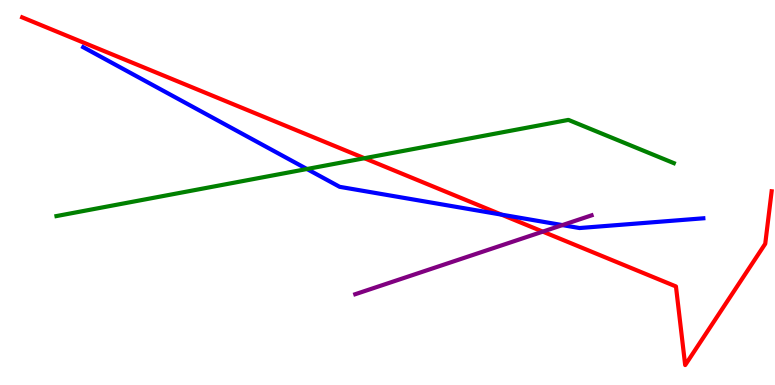[{'lines': ['blue', 'red'], 'intersections': [{'x': 6.47, 'y': 4.43}]}, {'lines': ['green', 'red'], 'intersections': [{'x': 4.7, 'y': 5.89}]}, {'lines': ['purple', 'red'], 'intersections': [{'x': 7.0, 'y': 3.98}]}, {'lines': ['blue', 'green'], 'intersections': [{'x': 3.96, 'y': 5.61}]}, {'lines': ['blue', 'purple'], 'intersections': [{'x': 7.26, 'y': 4.15}]}, {'lines': ['green', 'purple'], 'intersections': []}]